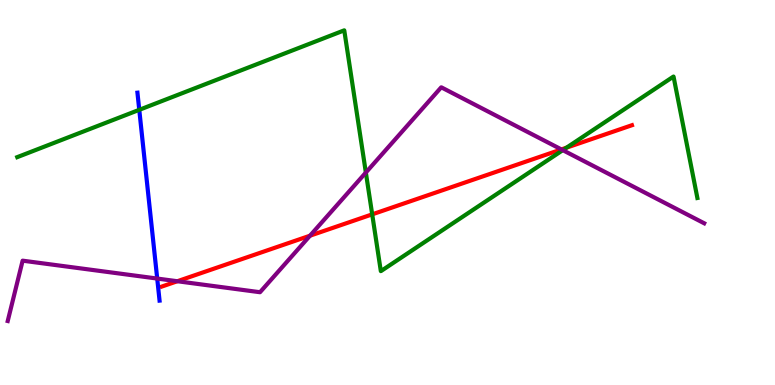[{'lines': ['blue', 'red'], 'intersections': []}, {'lines': ['green', 'red'], 'intersections': [{'x': 4.8, 'y': 4.43}, {'x': 7.31, 'y': 6.16}]}, {'lines': ['purple', 'red'], 'intersections': [{'x': 2.29, 'y': 2.7}, {'x': 4.0, 'y': 3.88}, {'x': 7.24, 'y': 6.12}]}, {'lines': ['blue', 'green'], 'intersections': [{'x': 1.8, 'y': 7.15}]}, {'lines': ['blue', 'purple'], 'intersections': [{'x': 2.03, 'y': 2.76}]}, {'lines': ['green', 'purple'], 'intersections': [{'x': 4.72, 'y': 5.52}, {'x': 7.26, 'y': 6.1}]}]